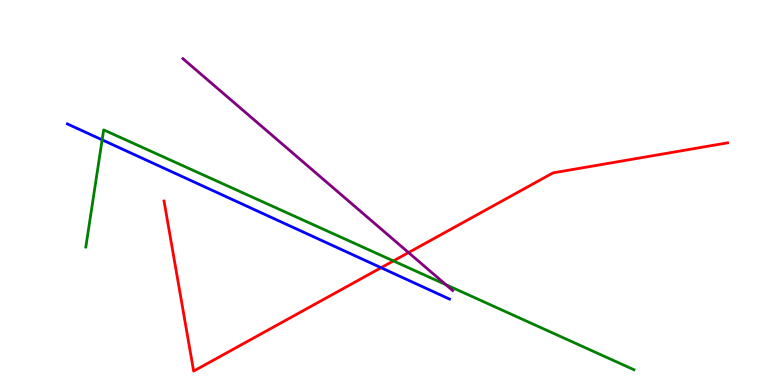[{'lines': ['blue', 'red'], 'intersections': [{'x': 4.92, 'y': 3.05}]}, {'lines': ['green', 'red'], 'intersections': [{'x': 5.08, 'y': 3.22}]}, {'lines': ['purple', 'red'], 'intersections': [{'x': 5.27, 'y': 3.44}]}, {'lines': ['blue', 'green'], 'intersections': [{'x': 1.32, 'y': 6.37}]}, {'lines': ['blue', 'purple'], 'intersections': []}, {'lines': ['green', 'purple'], 'intersections': [{'x': 5.75, 'y': 2.61}]}]